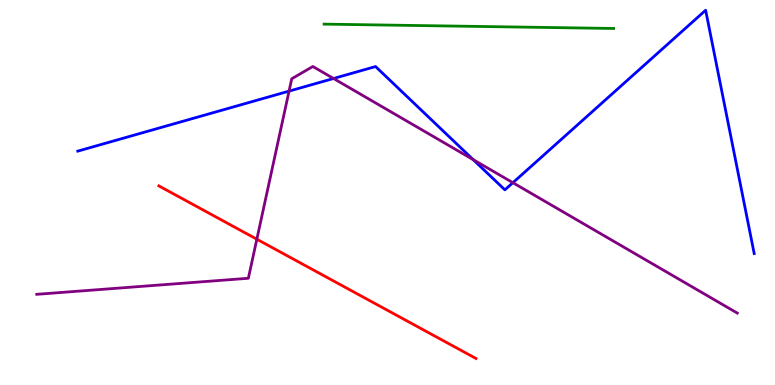[{'lines': ['blue', 'red'], 'intersections': []}, {'lines': ['green', 'red'], 'intersections': []}, {'lines': ['purple', 'red'], 'intersections': [{'x': 3.31, 'y': 3.79}]}, {'lines': ['blue', 'green'], 'intersections': []}, {'lines': ['blue', 'purple'], 'intersections': [{'x': 3.73, 'y': 7.63}, {'x': 4.3, 'y': 7.96}, {'x': 6.11, 'y': 5.85}, {'x': 6.62, 'y': 5.25}]}, {'lines': ['green', 'purple'], 'intersections': []}]